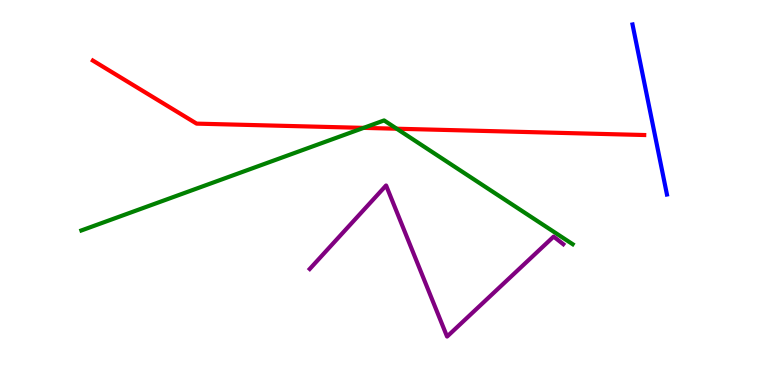[{'lines': ['blue', 'red'], 'intersections': []}, {'lines': ['green', 'red'], 'intersections': [{'x': 4.69, 'y': 6.68}, {'x': 5.12, 'y': 6.66}]}, {'lines': ['purple', 'red'], 'intersections': []}, {'lines': ['blue', 'green'], 'intersections': []}, {'lines': ['blue', 'purple'], 'intersections': []}, {'lines': ['green', 'purple'], 'intersections': []}]